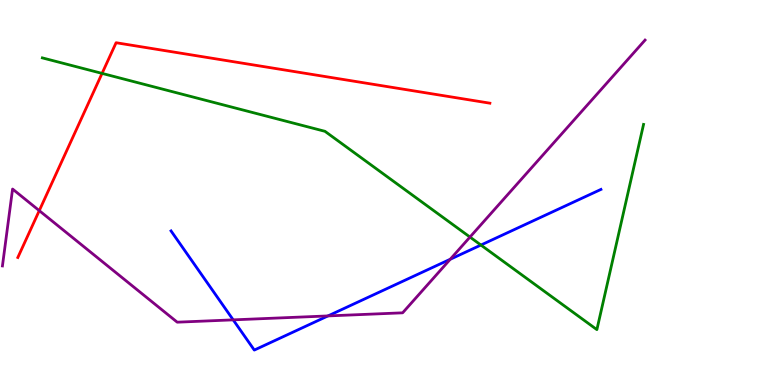[{'lines': ['blue', 'red'], 'intersections': []}, {'lines': ['green', 'red'], 'intersections': [{'x': 1.32, 'y': 8.09}]}, {'lines': ['purple', 'red'], 'intersections': [{'x': 0.507, 'y': 4.53}]}, {'lines': ['blue', 'green'], 'intersections': [{'x': 6.21, 'y': 3.64}]}, {'lines': ['blue', 'purple'], 'intersections': [{'x': 3.01, 'y': 1.69}, {'x': 4.23, 'y': 1.79}, {'x': 5.81, 'y': 3.27}]}, {'lines': ['green', 'purple'], 'intersections': [{'x': 6.06, 'y': 3.84}]}]